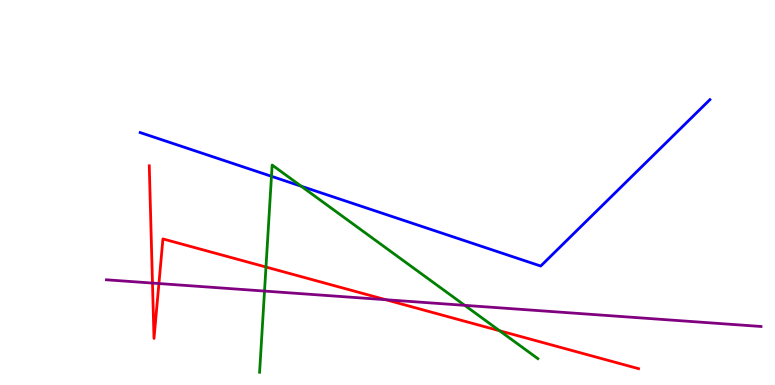[{'lines': ['blue', 'red'], 'intersections': []}, {'lines': ['green', 'red'], 'intersections': [{'x': 3.43, 'y': 3.06}, {'x': 6.45, 'y': 1.41}]}, {'lines': ['purple', 'red'], 'intersections': [{'x': 1.97, 'y': 2.65}, {'x': 2.05, 'y': 2.64}, {'x': 4.98, 'y': 2.22}]}, {'lines': ['blue', 'green'], 'intersections': [{'x': 3.5, 'y': 5.42}, {'x': 3.89, 'y': 5.16}]}, {'lines': ['blue', 'purple'], 'intersections': []}, {'lines': ['green', 'purple'], 'intersections': [{'x': 3.41, 'y': 2.44}, {'x': 6.0, 'y': 2.07}]}]